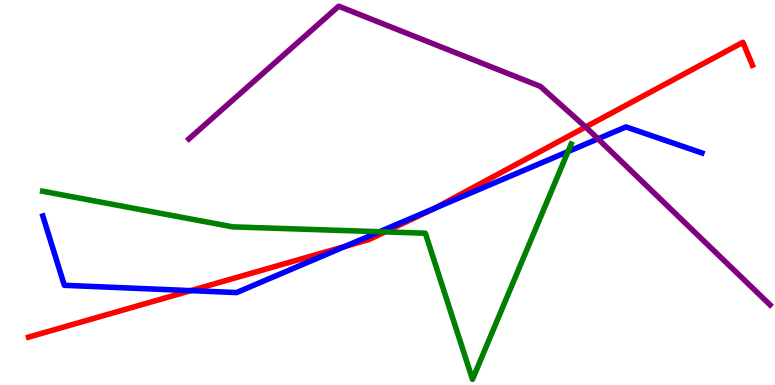[{'lines': ['blue', 'red'], 'intersections': [{'x': 2.46, 'y': 2.45}, {'x': 4.45, 'y': 3.6}, {'x': 5.61, 'y': 4.59}]}, {'lines': ['green', 'red'], 'intersections': [{'x': 4.97, 'y': 3.98}]}, {'lines': ['purple', 'red'], 'intersections': [{'x': 7.56, 'y': 6.7}]}, {'lines': ['blue', 'green'], 'intersections': [{'x': 4.9, 'y': 3.98}, {'x': 7.33, 'y': 6.06}]}, {'lines': ['blue', 'purple'], 'intersections': [{'x': 7.72, 'y': 6.39}]}, {'lines': ['green', 'purple'], 'intersections': []}]